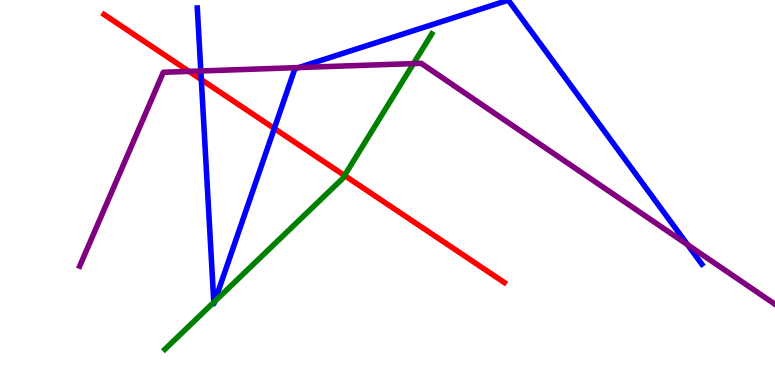[{'lines': ['blue', 'red'], 'intersections': [{'x': 2.6, 'y': 7.93}, {'x': 3.54, 'y': 6.66}]}, {'lines': ['green', 'red'], 'intersections': [{'x': 4.45, 'y': 5.44}]}, {'lines': ['purple', 'red'], 'intersections': [{'x': 2.44, 'y': 8.15}]}, {'lines': ['blue', 'green'], 'intersections': [{'x': 2.76, 'y': 2.15}, {'x': 2.77, 'y': 2.17}]}, {'lines': ['blue', 'purple'], 'intersections': [{'x': 2.59, 'y': 8.16}, {'x': 3.85, 'y': 8.24}, {'x': 8.87, 'y': 3.64}]}, {'lines': ['green', 'purple'], 'intersections': [{'x': 5.34, 'y': 8.35}]}]